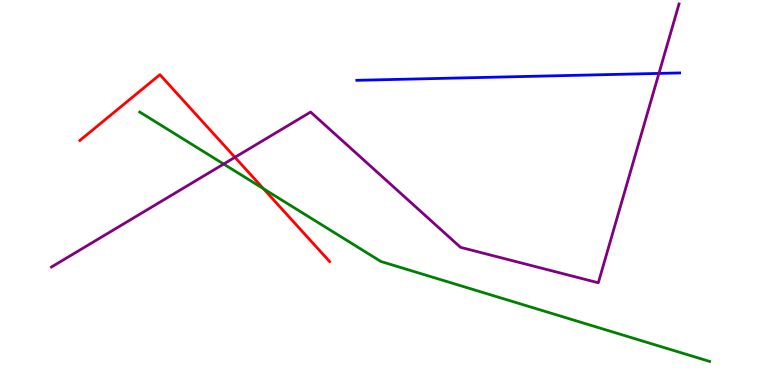[{'lines': ['blue', 'red'], 'intersections': []}, {'lines': ['green', 'red'], 'intersections': [{'x': 3.4, 'y': 5.1}]}, {'lines': ['purple', 'red'], 'intersections': [{'x': 3.03, 'y': 5.91}]}, {'lines': ['blue', 'green'], 'intersections': []}, {'lines': ['blue', 'purple'], 'intersections': [{'x': 8.5, 'y': 8.09}]}, {'lines': ['green', 'purple'], 'intersections': [{'x': 2.89, 'y': 5.74}]}]